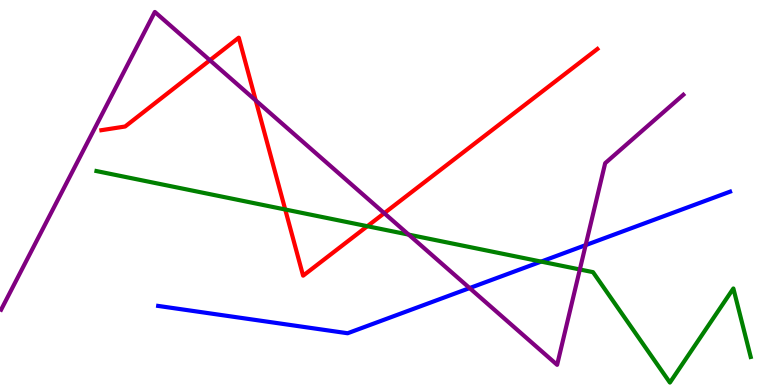[{'lines': ['blue', 'red'], 'intersections': []}, {'lines': ['green', 'red'], 'intersections': [{'x': 3.68, 'y': 4.56}, {'x': 4.74, 'y': 4.12}]}, {'lines': ['purple', 'red'], 'intersections': [{'x': 2.71, 'y': 8.44}, {'x': 3.3, 'y': 7.39}, {'x': 4.96, 'y': 4.46}]}, {'lines': ['blue', 'green'], 'intersections': [{'x': 6.98, 'y': 3.21}]}, {'lines': ['blue', 'purple'], 'intersections': [{'x': 6.06, 'y': 2.52}, {'x': 7.56, 'y': 3.63}]}, {'lines': ['green', 'purple'], 'intersections': [{'x': 5.27, 'y': 3.91}, {'x': 7.48, 'y': 3.0}]}]